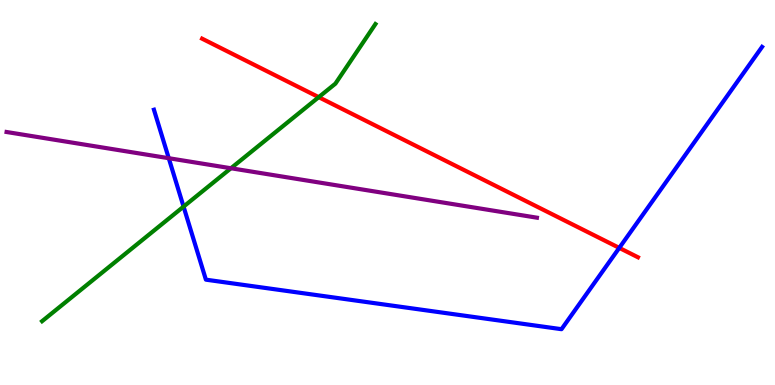[{'lines': ['blue', 'red'], 'intersections': [{'x': 7.99, 'y': 3.56}]}, {'lines': ['green', 'red'], 'intersections': [{'x': 4.11, 'y': 7.48}]}, {'lines': ['purple', 'red'], 'intersections': []}, {'lines': ['blue', 'green'], 'intersections': [{'x': 2.37, 'y': 4.63}]}, {'lines': ['blue', 'purple'], 'intersections': [{'x': 2.18, 'y': 5.89}]}, {'lines': ['green', 'purple'], 'intersections': [{'x': 2.98, 'y': 5.63}]}]